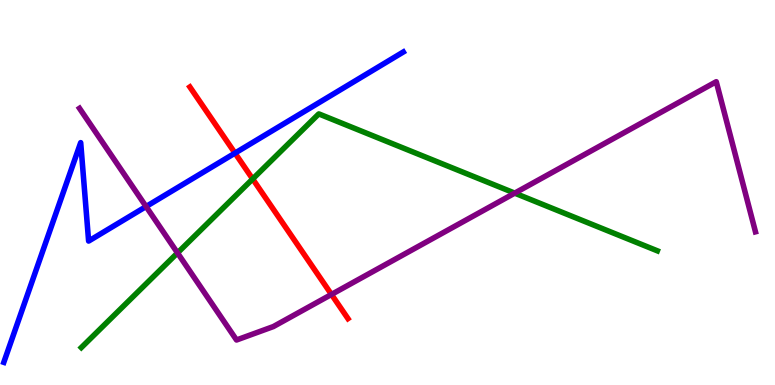[{'lines': ['blue', 'red'], 'intersections': [{'x': 3.03, 'y': 6.02}]}, {'lines': ['green', 'red'], 'intersections': [{'x': 3.26, 'y': 5.35}]}, {'lines': ['purple', 'red'], 'intersections': [{'x': 4.28, 'y': 2.35}]}, {'lines': ['blue', 'green'], 'intersections': []}, {'lines': ['blue', 'purple'], 'intersections': [{'x': 1.88, 'y': 4.64}]}, {'lines': ['green', 'purple'], 'intersections': [{'x': 2.29, 'y': 3.43}, {'x': 6.64, 'y': 4.98}]}]